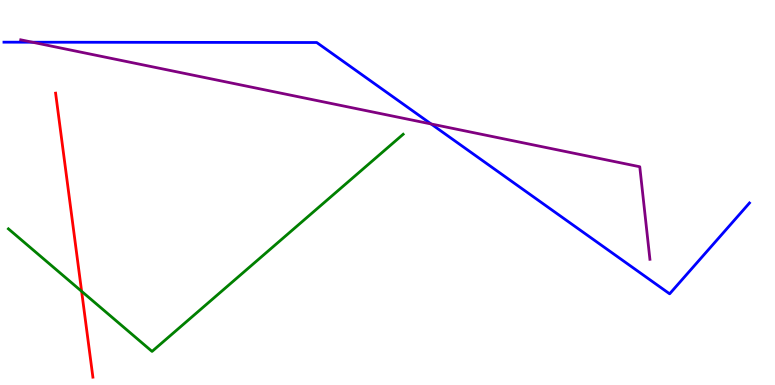[{'lines': ['blue', 'red'], 'intersections': []}, {'lines': ['green', 'red'], 'intersections': [{'x': 1.05, 'y': 2.43}]}, {'lines': ['purple', 'red'], 'intersections': []}, {'lines': ['blue', 'green'], 'intersections': []}, {'lines': ['blue', 'purple'], 'intersections': [{'x': 0.418, 'y': 8.9}, {'x': 5.56, 'y': 6.78}]}, {'lines': ['green', 'purple'], 'intersections': []}]